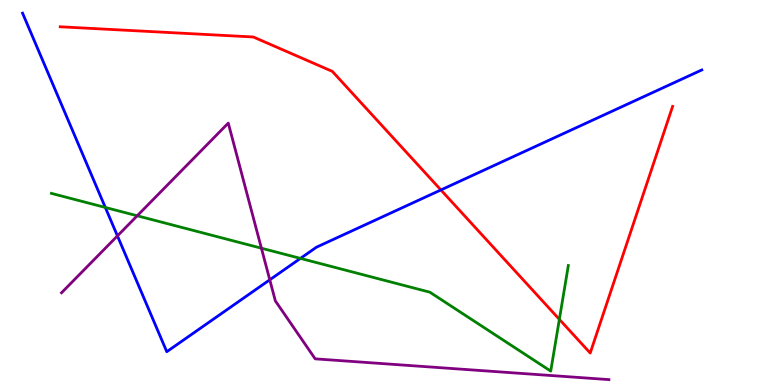[{'lines': ['blue', 'red'], 'intersections': [{'x': 5.69, 'y': 5.07}]}, {'lines': ['green', 'red'], 'intersections': [{'x': 7.22, 'y': 1.71}]}, {'lines': ['purple', 'red'], 'intersections': []}, {'lines': ['blue', 'green'], 'intersections': [{'x': 1.36, 'y': 4.61}, {'x': 3.88, 'y': 3.29}]}, {'lines': ['blue', 'purple'], 'intersections': [{'x': 1.52, 'y': 3.87}, {'x': 3.48, 'y': 2.73}]}, {'lines': ['green', 'purple'], 'intersections': [{'x': 1.77, 'y': 4.4}, {'x': 3.37, 'y': 3.55}]}]